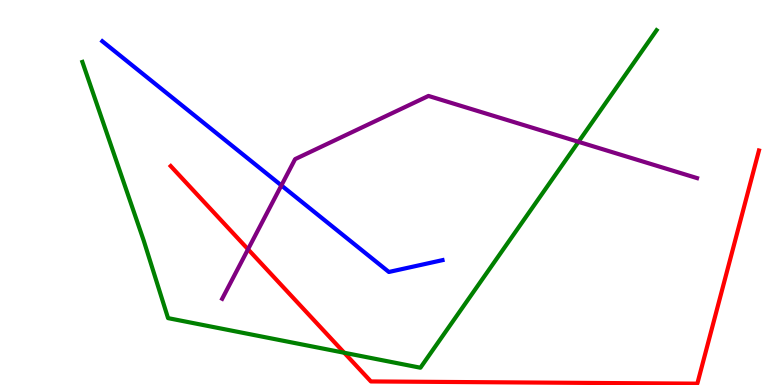[{'lines': ['blue', 'red'], 'intersections': []}, {'lines': ['green', 'red'], 'intersections': [{'x': 4.44, 'y': 0.838}]}, {'lines': ['purple', 'red'], 'intersections': [{'x': 3.2, 'y': 3.53}]}, {'lines': ['blue', 'green'], 'intersections': []}, {'lines': ['blue', 'purple'], 'intersections': [{'x': 3.63, 'y': 5.18}]}, {'lines': ['green', 'purple'], 'intersections': [{'x': 7.46, 'y': 6.32}]}]